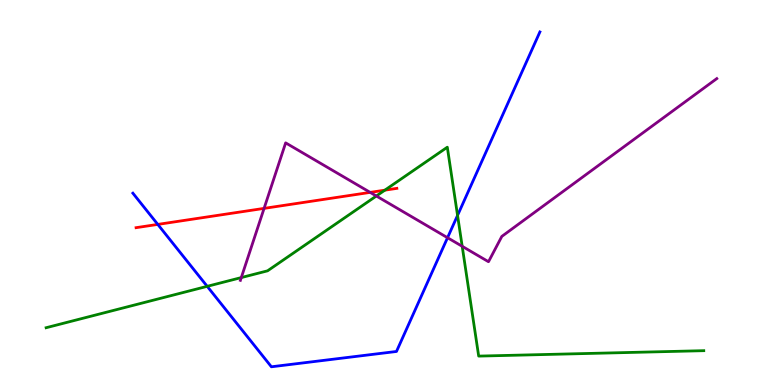[{'lines': ['blue', 'red'], 'intersections': [{'x': 2.04, 'y': 4.17}]}, {'lines': ['green', 'red'], 'intersections': [{'x': 4.97, 'y': 5.06}]}, {'lines': ['purple', 'red'], 'intersections': [{'x': 3.41, 'y': 4.59}, {'x': 4.78, 'y': 5.0}]}, {'lines': ['blue', 'green'], 'intersections': [{'x': 2.67, 'y': 2.56}, {'x': 5.9, 'y': 4.41}]}, {'lines': ['blue', 'purple'], 'intersections': [{'x': 5.77, 'y': 3.83}]}, {'lines': ['green', 'purple'], 'intersections': [{'x': 3.11, 'y': 2.79}, {'x': 4.86, 'y': 4.91}, {'x': 5.96, 'y': 3.6}]}]